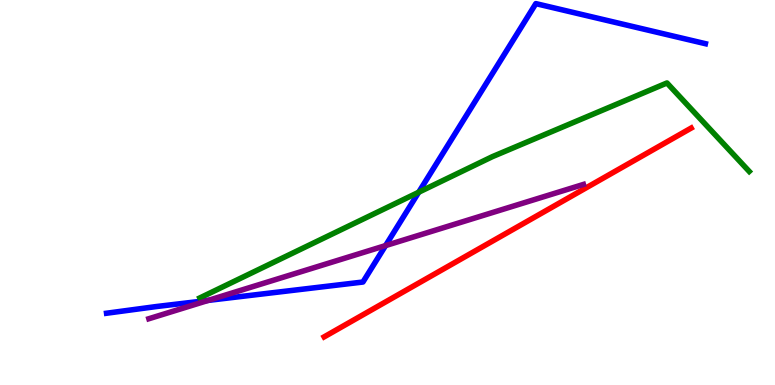[{'lines': ['blue', 'red'], 'intersections': []}, {'lines': ['green', 'red'], 'intersections': []}, {'lines': ['purple', 'red'], 'intersections': []}, {'lines': ['blue', 'green'], 'intersections': [{'x': 5.4, 'y': 5.01}]}, {'lines': ['blue', 'purple'], 'intersections': [{'x': 2.69, 'y': 2.2}, {'x': 4.98, 'y': 3.62}]}, {'lines': ['green', 'purple'], 'intersections': []}]